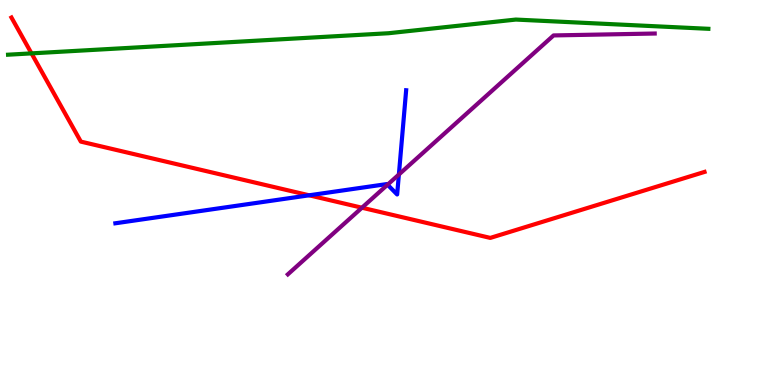[{'lines': ['blue', 'red'], 'intersections': [{'x': 3.99, 'y': 4.93}]}, {'lines': ['green', 'red'], 'intersections': [{'x': 0.406, 'y': 8.61}]}, {'lines': ['purple', 'red'], 'intersections': [{'x': 4.67, 'y': 4.6}]}, {'lines': ['blue', 'green'], 'intersections': []}, {'lines': ['blue', 'purple'], 'intersections': [{'x': 5.0, 'y': 5.2}, {'x': 5.15, 'y': 5.47}]}, {'lines': ['green', 'purple'], 'intersections': []}]